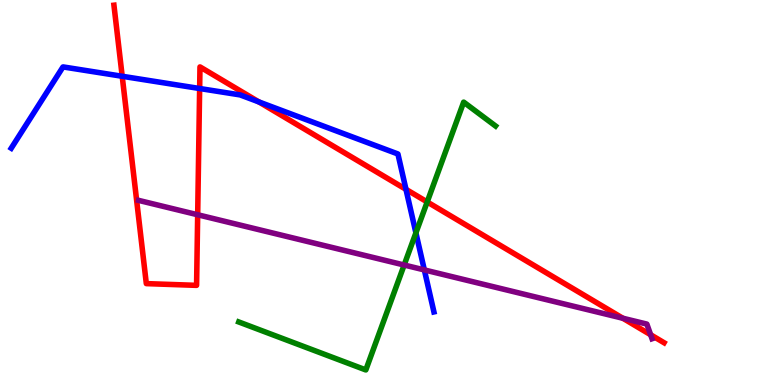[{'lines': ['blue', 'red'], 'intersections': [{'x': 1.58, 'y': 8.02}, {'x': 2.58, 'y': 7.7}, {'x': 3.34, 'y': 7.35}, {'x': 5.24, 'y': 5.08}]}, {'lines': ['green', 'red'], 'intersections': [{'x': 5.51, 'y': 4.75}]}, {'lines': ['purple', 'red'], 'intersections': [{'x': 2.55, 'y': 4.42}, {'x': 8.04, 'y': 1.73}, {'x': 8.4, 'y': 1.31}]}, {'lines': ['blue', 'green'], 'intersections': [{'x': 5.37, 'y': 3.95}]}, {'lines': ['blue', 'purple'], 'intersections': [{'x': 5.48, 'y': 2.99}]}, {'lines': ['green', 'purple'], 'intersections': [{'x': 5.21, 'y': 3.12}]}]